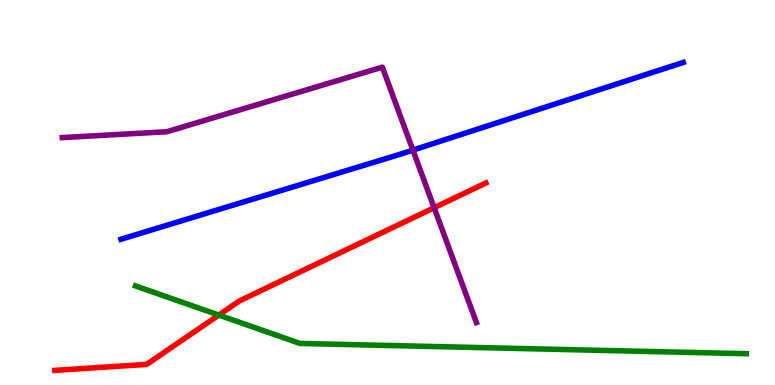[{'lines': ['blue', 'red'], 'intersections': []}, {'lines': ['green', 'red'], 'intersections': [{'x': 2.82, 'y': 1.82}]}, {'lines': ['purple', 'red'], 'intersections': [{'x': 5.6, 'y': 4.6}]}, {'lines': ['blue', 'green'], 'intersections': []}, {'lines': ['blue', 'purple'], 'intersections': [{'x': 5.33, 'y': 6.1}]}, {'lines': ['green', 'purple'], 'intersections': []}]